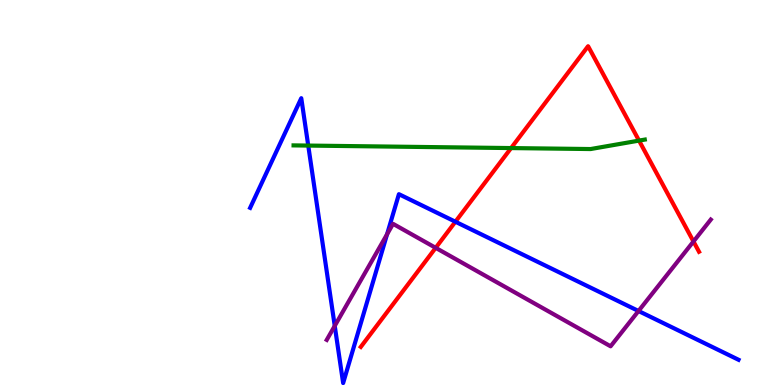[{'lines': ['blue', 'red'], 'intersections': [{'x': 5.88, 'y': 4.24}]}, {'lines': ['green', 'red'], 'intersections': [{'x': 6.59, 'y': 6.15}, {'x': 8.25, 'y': 6.35}]}, {'lines': ['purple', 'red'], 'intersections': [{'x': 5.62, 'y': 3.56}, {'x': 8.95, 'y': 3.73}]}, {'lines': ['blue', 'green'], 'intersections': [{'x': 3.98, 'y': 6.22}]}, {'lines': ['blue', 'purple'], 'intersections': [{'x': 4.32, 'y': 1.54}, {'x': 4.99, 'y': 3.92}, {'x': 8.24, 'y': 1.92}]}, {'lines': ['green', 'purple'], 'intersections': []}]